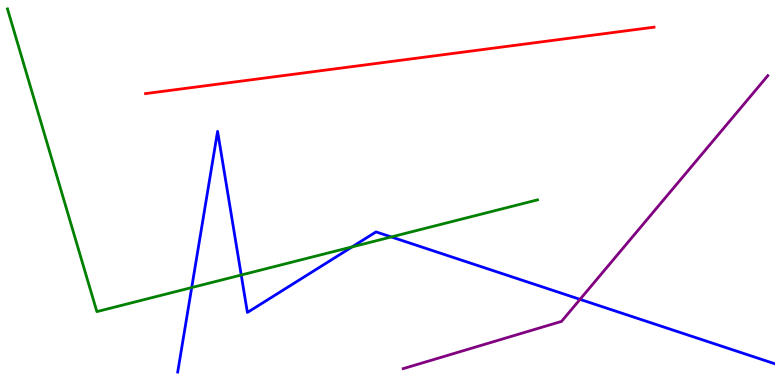[{'lines': ['blue', 'red'], 'intersections': []}, {'lines': ['green', 'red'], 'intersections': []}, {'lines': ['purple', 'red'], 'intersections': []}, {'lines': ['blue', 'green'], 'intersections': [{'x': 2.47, 'y': 2.53}, {'x': 3.11, 'y': 2.86}, {'x': 4.54, 'y': 3.59}, {'x': 5.05, 'y': 3.85}]}, {'lines': ['blue', 'purple'], 'intersections': [{'x': 7.48, 'y': 2.22}]}, {'lines': ['green', 'purple'], 'intersections': []}]